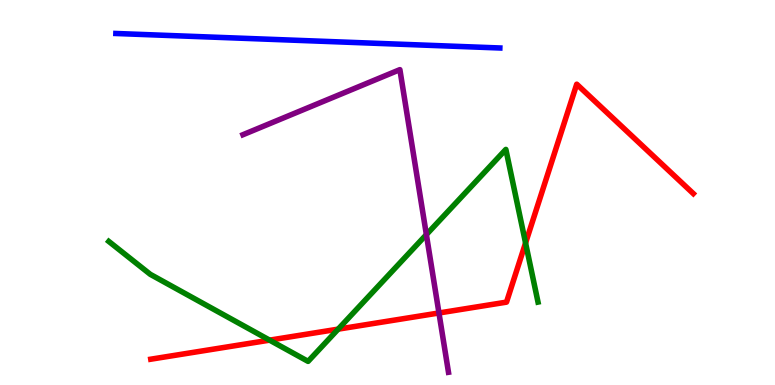[{'lines': ['blue', 'red'], 'intersections': []}, {'lines': ['green', 'red'], 'intersections': [{'x': 3.48, 'y': 1.17}, {'x': 4.36, 'y': 1.45}, {'x': 6.78, 'y': 3.69}]}, {'lines': ['purple', 'red'], 'intersections': [{'x': 5.66, 'y': 1.87}]}, {'lines': ['blue', 'green'], 'intersections': []}, {'lines': ['blue', 'purple'], 'intersections': []}, {'lines': ['green', 'purple'], 'intersections': [{'x': 5.5, 'y': 3.91}]}]